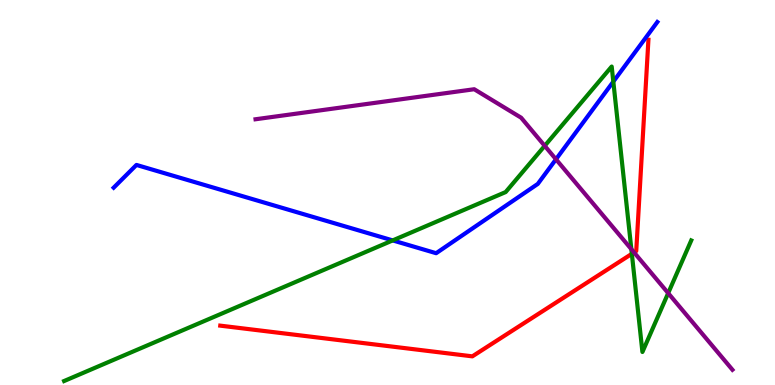[{'lines': ['blue', 'red'], 'intersections': []}, {'lines': ['green', 'red'], 'intersections': [{'x': 8.15, 'y': 3.41}]}, {'lines': ['purple', 'red'], 'intersections': [{'x': 8.18, 'y': 3.44}]}, {'lines': ['blue', 'green'], 'intersections': [{'x': 5.07, 'y': 3.76}, {'x': 7.91, 'y': 7.88}]}, {'lines': ['blue', 'purple'], 'intersections': [{'x': 7.17, 'y': 5.86}]}, {'lines': ['green', 'purple'], 'intersections': [{'x': 7.03, 'y': 6.21}, {'x': 8.15, 'y': 3.53}, {'x': 8.62, 'y': 2.39}]}]